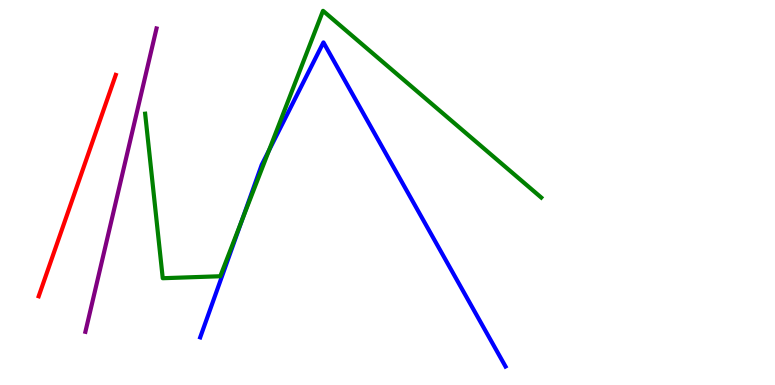[{'lines': ['blue', 'red'], 'intersections': []}, {'lines': ['green', 'red'], 'intersections': []}, {'lines': ['purple', 'red'], 'intersections': []}, {'lines': ['blue', 'green'], 'intersections': [{'x': 3.12, 'y': 4.28}, {'x': 3.47, 'y': 6.09}]}, {'lines': ['blue', 'purple'], 'intersections': []}, {'lines': ['green', 'purple'], 'intersections': []}]